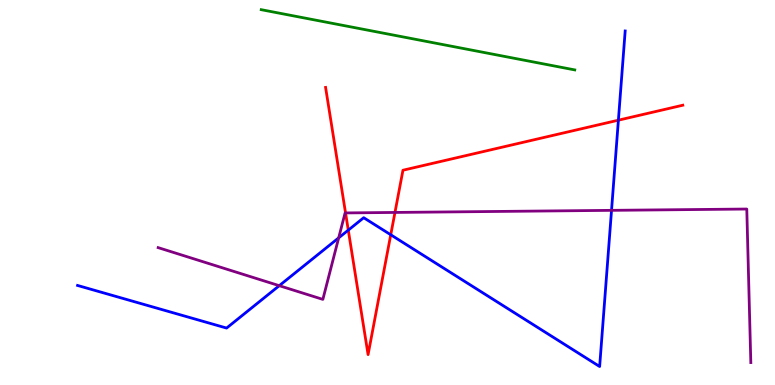[{'lines': ['blue', 'red'], 'intersections': [{'x': 4.49, 'y': 4.02}, {'x': 5.04, 'y': 3.9}, {'x': 7.98, 'y': 6.88}]}, {'lines': ['green', 'red'], 'intersections': []}, {'lines': ['purple', 'red'], 'intersections': [{'x': 4.46, 'y': 4.47}, {'x': 5.1, 'y': 4.48}]}, {'lines': ['blue', 'green'], 'intersections': []}, {'lines': ['blue', 'purple'], 'intersections': [{'x': 3.6, 'y': 2.58}, {'x': 4.37, 'y': 3.82}, {'x': 7.89, 'y': 4.54}]}, {'lines': ['green', 'purple'], 'intersections': []}]